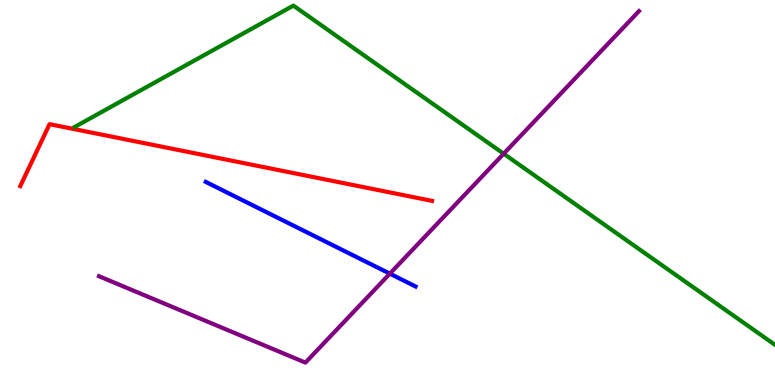[{'lines': ['blue', 'red'], 'intersections': []}, {'lines': ['green', 'red'], 'intersections': []}, {'lines': ['purple', 'red'], 'intersections': []}, {'lines': ['blue', 'green'], 'intersections': []}, {'lines': ['blue', 'purple'], 'intersections': [{'x': 5.03, 'y': 2.89}]}, {'lines': ['green', 'purple'], 'intersections': [{'x': 6.5, 'y': 6.01}]}]